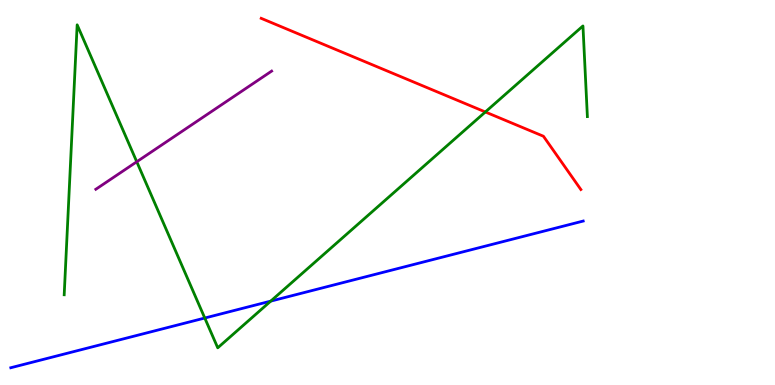[{'lines': ['blue', 'red'], 'intersections': []}, {'lines': ['green', 'red'], 'intersections': [{'x': 6.26, 'y': 7.09}]}, {'lines': ['purple', 'red'], 'intersections': []}, {'lines': ['blue', 'green'], 'intersections': [{'x': 2.64, 'y': 1.74}, {'x': 3.49, 'y': 2.18}]}, {'lines': ['blue', 'purple'], 'intersections': []}, {'lines': ['green', 'purple'], 'intersections': [{'x': 1.76, 'y': 5.8}]}]